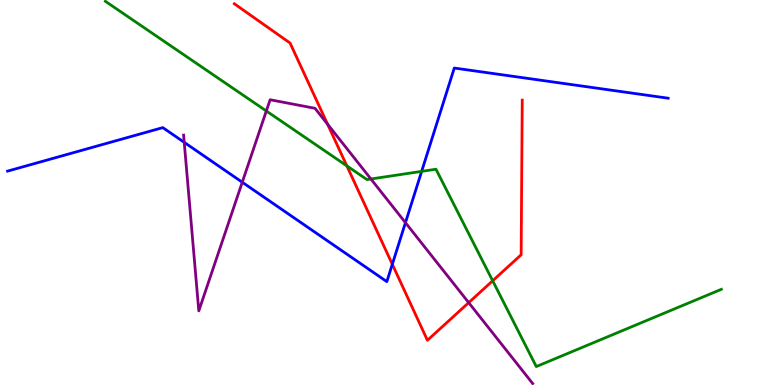[{'lines': ['blue', 'red'], 'intersections': [{'x': 5.06, 'y': 3.14}]}, {'lines': ['green', 'red'], 'intersections': [{'x': 4.48, 'y': 5.69}, {'x': 6.36, 'y': 2.71}]}, {'lines': ['purple', 'red'], 'intersections': [{'x': 4.23, 'y': 6.77}, {'x': 6.05, 'y': 2.14}]}, {'lines': ['blue', 'green'], 'intersections': [{'x': 5.44, 'y': 5.55}]}, {'lines': ['blue', 'purple'], 'intersections': [{'x': 2.38, 'y': 6.3}, {'x': 3.13, 'y': 5.27}, {'x': 5.23, 'y': 4.22}]}, {'lines': ['green', 'purple'], 'intersections': [{'x': 3.44, 'y': 7.12}, {'x': 4.79, 'y': 5.35}]}]